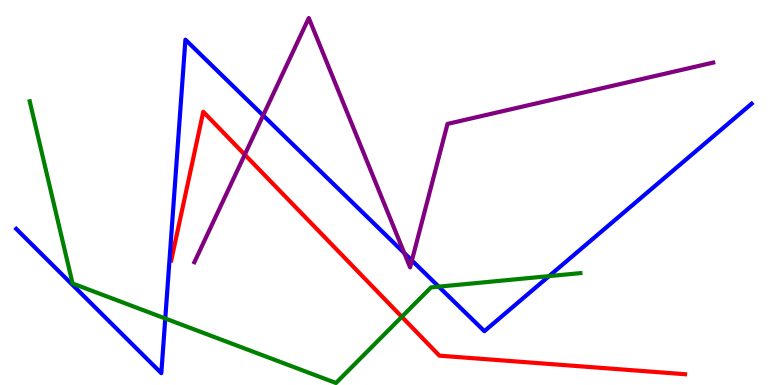[{'lines': ['blue', 'red'], 'intersections': []}, {'lines': ['green', 'red'], 'intersections': [{'x': 5.18, 'y': 1.77}]}, {'lines': ['purple', 'red'], 'intersections': [{'x': 3.16, 'y': 5.98}]}, {'lines': ['blue', 'green'], 'intersections': [{'x': 2.13, 'y': 1.73}, {'x': 5.66, 'y': 2.55}, {'x': 7.08, 'y': 2.83}]}, {'lines': ['blue', 'purple'], 'intersections': [{'x': 3.4, 'y': 7.0}, {'x': 5.22, 'y': 3.43}, {'x': 5.31, 'y': 3.23}]}, {'lines': ['green', 'purple'], 'intersections': []}]